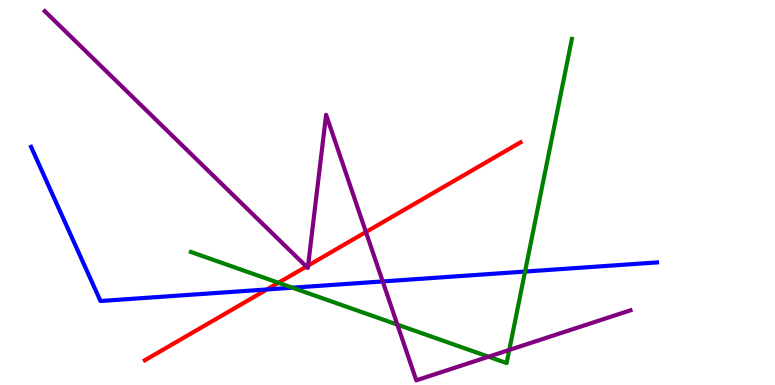[{'lines': ['blue', 'red'], 'intersections': [{'x': 3.44, 'y': 2.48}]}, {'lines': ['green', 'red'], 'intersections': [{'x': 3.59, 'y': 2.66}]}, {'lines': ['purple', 'red'], 'intersections': [{'x': 3.95, 'y': 3.08}, {'x': 3.98, 'y': 3.1}, {'x': 4.72, 'y': 3.97}]}, {'lines': ['blue', 'green'], 'intersections': [{'x': 3.77, 'y': 2.53}, {'x': 6.77, 'y': 2.95}]}, {'lines': ['blue', 'purple'], 'intersections': [{'x': 4.94, 'y': 2.69}]}, {'lines': ['green', 'purple'], 'intersections': [{'x': 5.13, 'y': 1.57}, {'x': 6.3, 'y': 0.735}, {'x': 6.57, 'y': 0.911}]}]